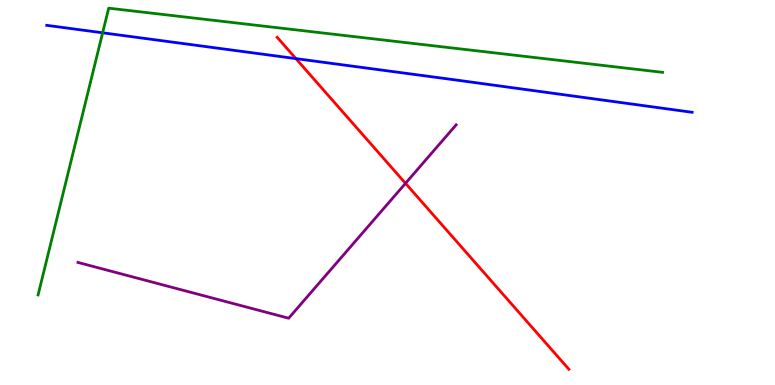[{'lines': ['blue', 'red'], 'intersections': [{'x': 3.82, 'y': 8.48}]}, {'lines': ['green', 'red'], 'intersections': []}, {'lines': ['purple', 'red'], 'intersections': [{'x': 5.23, 'y': 5.24}]}, {'lines': ['blue', 'green'], 'intersections': [{'x': 1.32, 'y': 9.15}]}, {'lines': ['blue', 'purple'], 'intersections': []}, {'lines': ['green', 'purple'], 'intersections': []}]